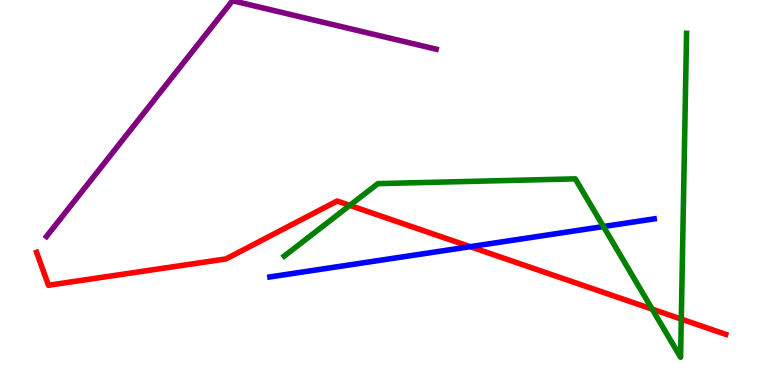[{'lines': ['blue', 'red'], 'intersections': [{'x': 6.07, 'y': 3.59}]}, {'lines': ['green', 'red'], 'intersections': [{'x': 4.51, 'y': 4.67}, {'x': 8.41, 'y': 1.97}, {'x': 8.79, 'y': 1.71}]}, {'lines': ['purple', 'red'], 'intersections': []}, {'lines': ['blue', 'green'], 'intersections': [{'x': 7.79, 'y': 4.12}]}, {'lines': ['blue', 'purple'], 'intersections': []}, {'lines': ['green', 'purple'], 'intersections': []}]